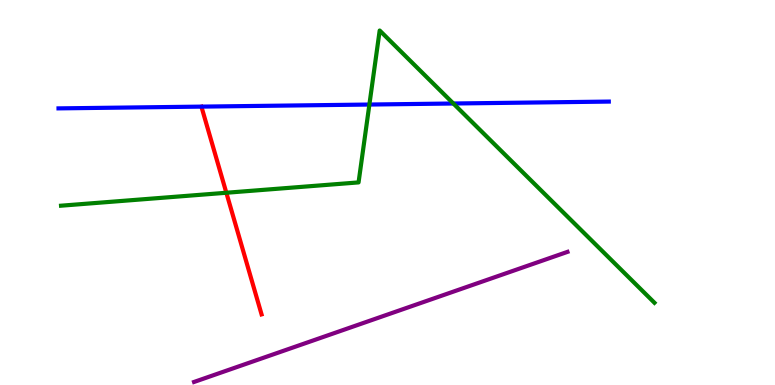[{'lines': ['blue', 'red'], 'intersections': []}, {'lines': ['green', 'red'], 'intersections': [{'x': 2.92, 'y': 4.99}]}, {'lines': ['purple', 'red'], 'intersections': []}, {'lines': ['blue', 'green'], 'intersections': [{'x': 4.77, 'y': 7.28}, {'x': 5.85, 'y': 7.31}]}, {'lines': ['blue', 'purple'], 'intersections': []}, {'lines': ['green', 'purple'], 'intersections': []}]